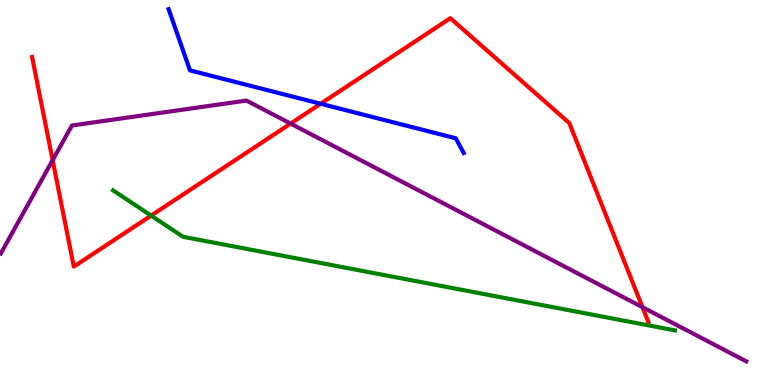[{'lines': ['blue', 'red'], 'intersections': [{'x': 4.14, 'y': 7.31}]}, {'lines': ['green', 'red'], 'intersections': [{'x': 1.95, 'y': 4.4}]}, {'lines': ['purple', 'red'], 'intersections': [{'x': 0.679, 'y': 5.84}, {'x': 3.75, 'y': 6.79}, {'x': 8.29, 'y': 2.02}]}, {'lines': ['blue', 'green'], 'intersections': []}, {'lines': ['blue', 'purple'], 'intersections': []}, {'lines': ['green', 'purple'], 'intersections': []}]